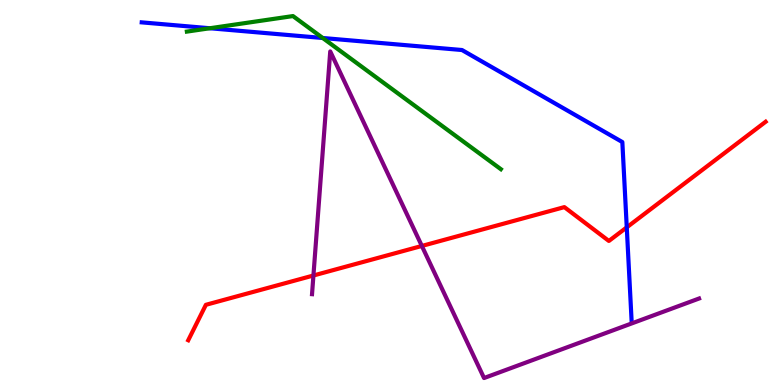[{'lines': ['blue', 'red'], 'intersections': [{'x': 8.09, 'y': 4.09}]}, {'lines': ['green', 'red'], 'intersections': []}, {'lines': ['purple', 'red'], 'intersections': [{'x': 4.04, 'y': 2.84}, {'x': 5.44, 'y': 3.61}]}, {'lines': ['blue', 'green'], 'intersections': [{'x': 2.71, 'y': 9.27}, {'x': 4.16, 'y': 9.01}]}, {'lines': ['blue', 'purple'], 'intersections': []}, {'lines': ['green', 'purple'], 'intersections': []}]